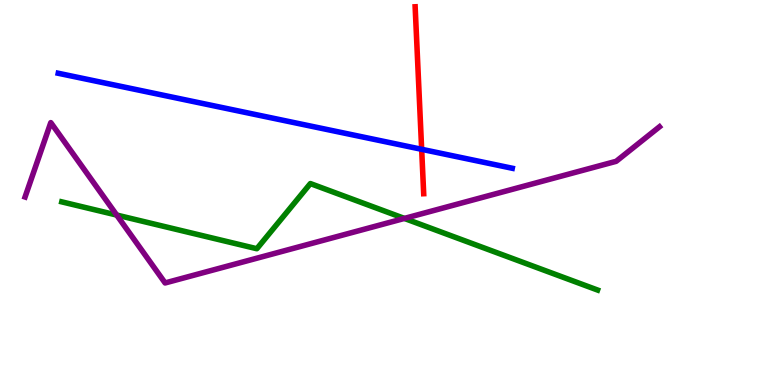[{'lines': ['blue', 'red'], 'intersections': [{'x': 5.44, 'y': 6.12}]}, {'lines': ['green', 'red'], 'intersections': []}, {'lines': ['purple', 'red'], 'intersections': []}, {'lines': ['blue', 'green'], 'intersections': []}, {'lines': ['blue', 'purple'], 'intersections': []}, {'lines': ['green', 'purple'], 'intersections': [{'x': 1.51, 'y': 4.41}, {'x': 5.22, 'y': 4.33}]}]